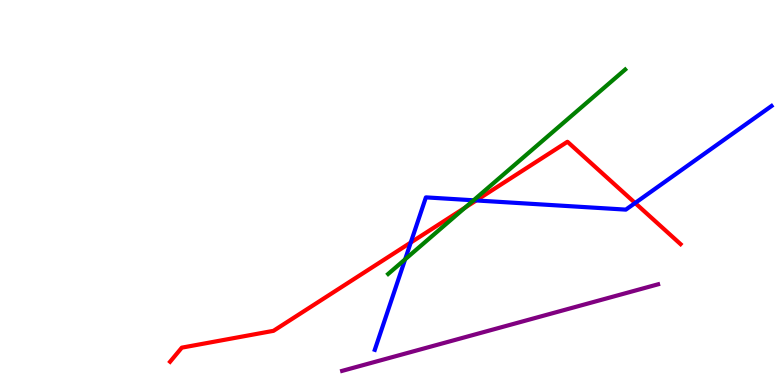[{'lines': ['blue', 'red'], 'intersections': [{'x': 5.3, 'y': 3.7}, {'x': 6.14, 'y': 4.79}, {'x': 8.2, 'y': 4.73}]}, {'lines': ['green', 'red'], 'intersections': [{'x': 6.0, 'y': 4.61}]}, {'lines': ['purple', 'red'], 'intersections': []}, {'lines': ['blue', 'green'], 'intersections': [{'x': 5.23, 'y': 3.26}, {'x': 6.11, 'y': 4.8}]}, {'lines': ['blue', 'purple'], 'intersections': []}, {'lines': ['green', 'purple'], 'intersections': []}]